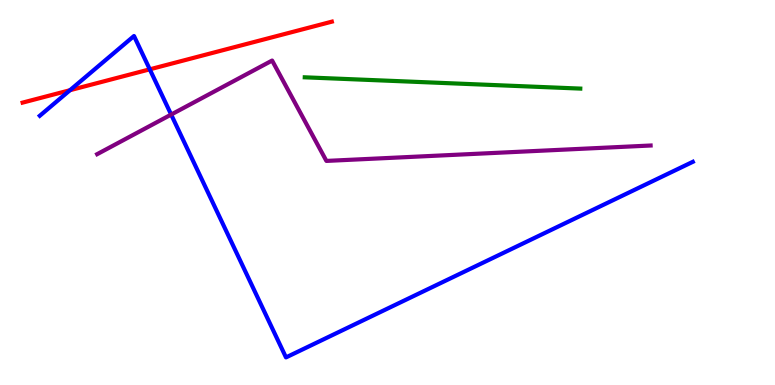[{'lines': ['blue', 'red'], 'intersections': [{'x': 0.903, 'y': 7.66}, {'x': 1.93, 'y': 8.2}]}, {'lines': ['green', 'red'], 'intersections': []}, {'lines': ['purple', 'red'], 'intersections': []}, {'lines': ['blue', 'green'], 'intersections': []}, {'lines': ['blue', 'purple'], 'intersections': [{'x': 2.21, 'y': 7.02}]}, {'lines': ['green', 'purple'], 'intersections': []}]